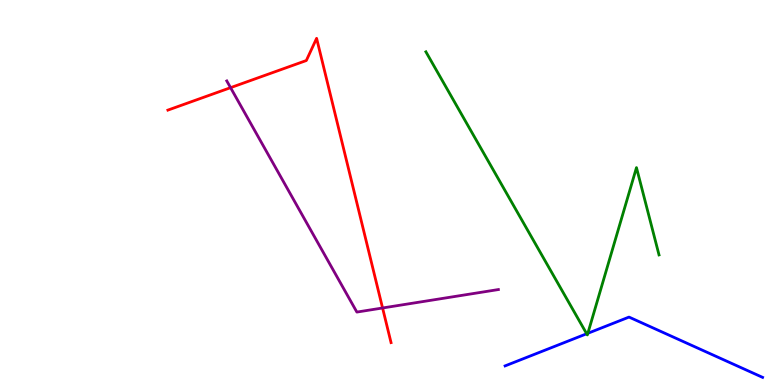[{'lines': ['blue', 'red'], 'intersections': []}, {'lines': ['green', 'red'], 'intersections': []}, {'lines': ['purple', 'red'], 'intersections': [{'x': 2.98, 'y': 7.72}, {'x': 4.94, 'y': 2.0}]}, {'lines': ['blue', 'green'], 'intersections': [{'x': 7.57, 'y': 1.33}, {'x': 7.59, 'y': 1.34}]}, {'lines': ['blue', 'purple'], 'intersections': []}, {'lines': ['green', 'purple'], 'intersections': []}]